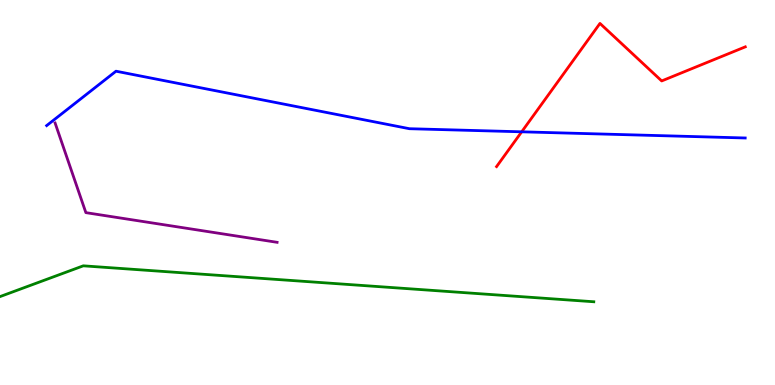[{'lines': ['blue', 'red'], 'intersections': [{'x': 6.73, 'y': 6.58}]}, {'lines': ['green', 'red'], 'intersections': []}, {'lines': ['purple', 'red'], 'intersections': []}, {'lines': ['blue', 'green'], 'intersections': []}, {'lines': ['blue', 'purple'], 'intersections': []}, {'lines': ['green', 'purple'], 'intersections': []}]